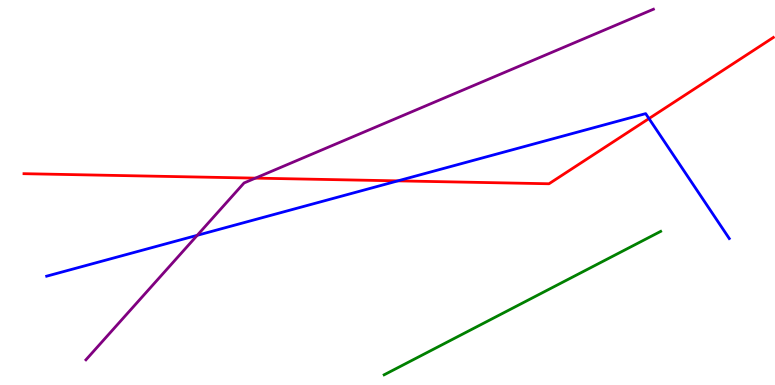[{'lines': ['blue', 'red'], 'intersections': [{'x': 5.13, 'y': 5.3}, {'x': 8.37, 'y': 6.92}]}, {'lines': ['green', 'red'], 'intersections': []}, {'lines': ['purple', 'red'], 'intersections': [{'x': 3.3, 'y': 5.37}]}, {'lines': ['blue', 'green'], 'intersections': []}, {'lines': ['blue', 'purple'], 'intersections': [{'x': 2.55, 'y': 3.89}]}, {'lines': ['green', 'purple'], 'intersections': []}]